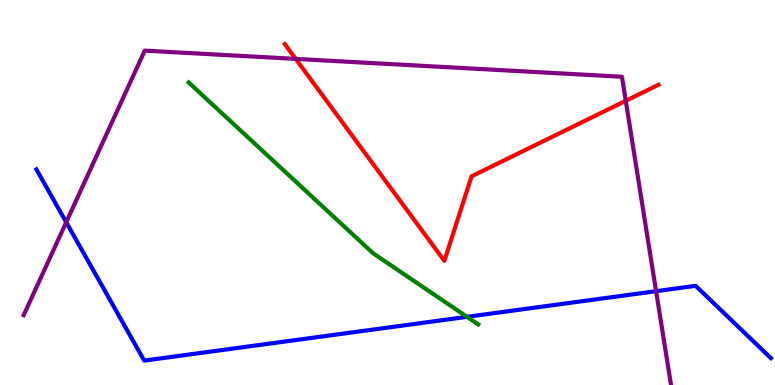[{'lines': ['blue', 'red'], 'intersections': []}, {'lines': ['green', 'red'], 'intersections': []}, {'lines': ['purple', 'red'], 'intersections': [{'x': 3.82, 'y': 8.47}, {'x': 8.07, 'y': 7.38}]}, {'lines': ['blue', 'green'], 'intersections': [{'x': 6.03, 'y': 1.77}]}, {'lines': ['blue', 'purple'], 'intersections': [{'x': 0.854, 'y': 4.23}, {'x': 8.47, 'y': 2.44}]}, {'lines': ['green', 'purple'], 'intersections': []}]